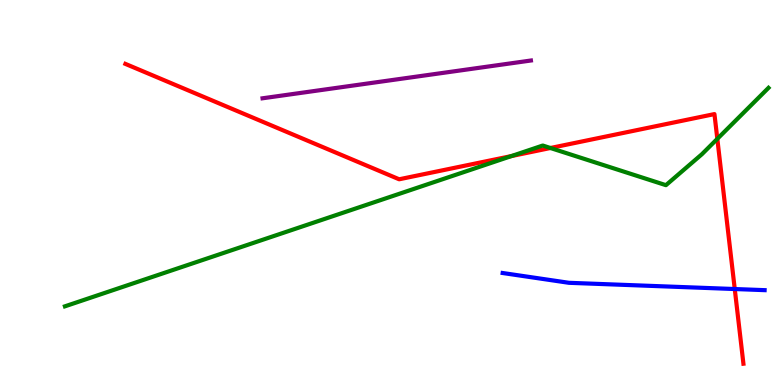[{'lines': ['blue', 'red'], 'intersections': [{'x': 9.48, 'y': 2.49}]}, {'lines': ['green', 'red'], 'intersections': [{'x': 6.6, 'y': 5.95}, {'x': 7.1, 'y': 6.16}, {'x': 9.26, 'y': 6.39}]}, {'lines': ['purple', 'red'], 'intersections': []}, {'lines': ['blue', 'green'], 'intersections': []}, {'lines': ['blue', 'purple'], 'intersections': []}, {'lines': ['green', 'purple'], 'intersections': []}]